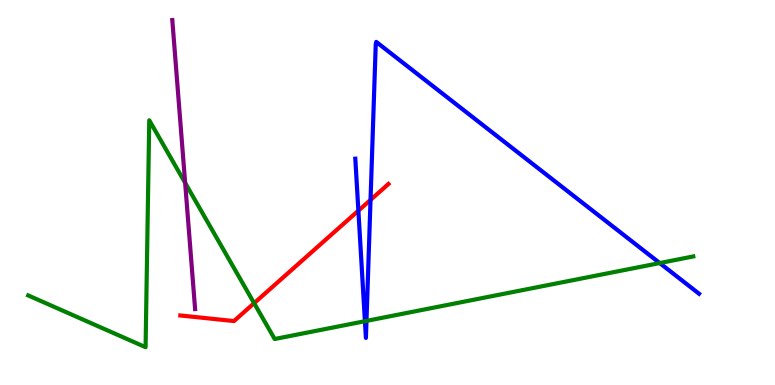[{'lines': ['blue', 'red'], 'intersections': [{'x': 4.62, 'y': 4.53}, {'x': 4.78, 'y': 4.81}]}, {'lines': ['green', 'red'], 'intersections': [{'x': 3.28, 'y': 2.13}]}, {'lines': ['purple', 'red'], 'intersections': []}, {'lines': ['blue', 'green'], 'intersections': [{'x': 4.71, 'y': 1.66}, {'x': 4.73, 'y': 1.66}, {'x': 8.51, 'y': 3.17}]}, {'lines': ['blue', 'purple'], 'intersections': []}, {'lines': ['green', 'purple'], 'intersections': [{'x': 2.39, 'y': 5.25}]}]